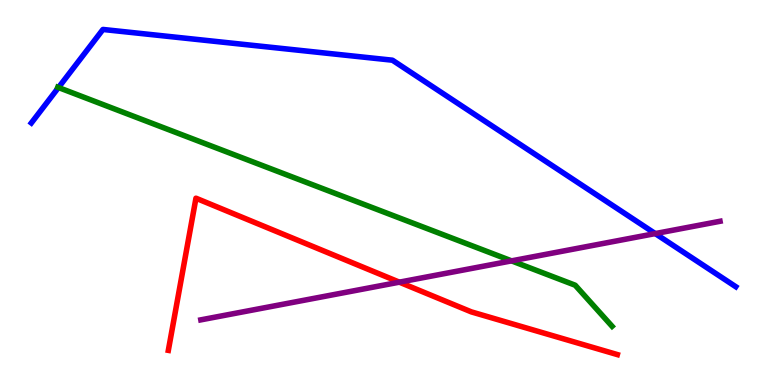[{'lines': ['blue', 'red'], 'intersections': []}, {'lines': ['green', 'red'], 'intersections': []}, {'lines': ['purple', 'red'], 'intersections': [{'x': 5.15, 'y': 2.67}]}, {'lines': ['blue', 'green'], 'intersections': [{'x': 0.755, 'y': 7.73}]}, {'lines': ['blue', 'purple'], 'intersections': [{'x': 8.45, 'y': 3.93}]}, {'lines': ['green', 'purple'], 'intersections': [{'x': 6.6, 'y': 3.22}]}]